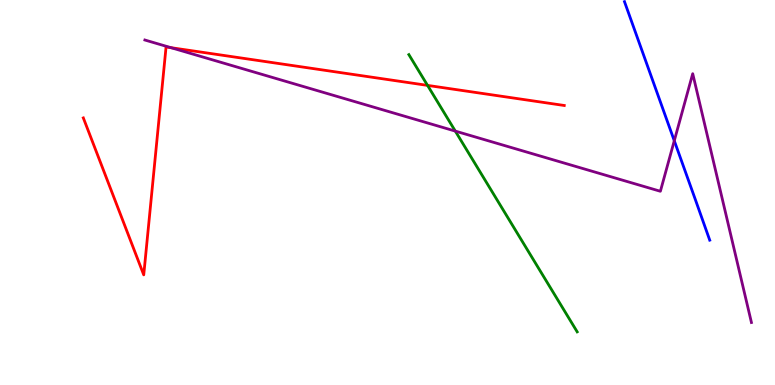[{'lines': ['blue', 'red'], 'intersections': []}, {'lines': ['green', 'red'], 'intersections': [{'x': 5.52, 'y': 7.78}]}, {'lines': ['purple', 'red'], 'intersections': [{'x': 2.21, 'y': 8.76}]}, {'lines': ['blue', 'green'], 'intersections': []}, {'lines': ['blue', 'purple'], 'intersections': [{'x': 8.7, 'y': 6.34}]}, {'lines': ['green', 'purple'], 'intersections': [{'x': 5.87, 'y': 6.59}]}]